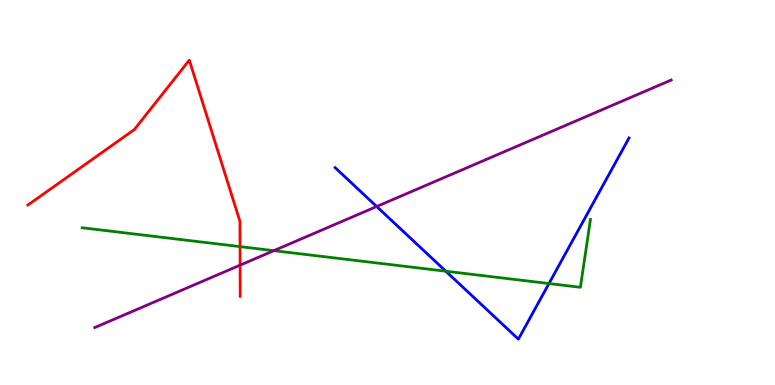[{'lines': ['blue', 'red'], 'intersections': []}, {'lines': ['green', 'red'], 'intersections': [{'x': 3.1, 'y': 3.59}]}, {'lines': ['purple', 'red'], 'intersections': [{'x': 3.1, 'y': 3.11}]}, {'lines': ['blue', 'green'], 'intersections': [{'x': 5.75, 'y': 2.96}, {'x': 7.08, 'y': 2.64}]}, {'lines': ['blue', 'purple'], 'intersections': [{'x': 4.86, 'y': 4.64}]}, {'lines': ['green', 'purple'], 'intersections': [{'x': 3.53, 'y': 3.49}]}]